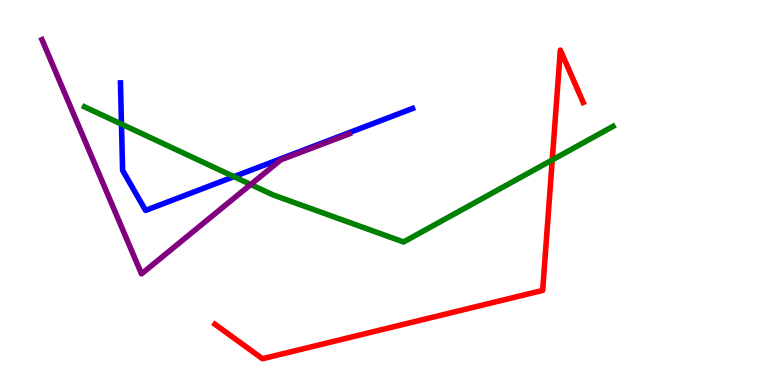[{'lines': ['blue', 'red'], 'intersections': []}, {'lines': ['green', 'red'], 'intersections': [{'x': 7.13, 'y': 5.85}]}, {'lines': ['purple', 'red'], 'intersections': []}, {'lines': ['blue', 'green'], 'intersections': [{'x': 1.57, 'y': 6.78}, {'x': 3.02, 'y': 5.41}]}, {'lines': ['blue', 'purple'], 'intersections': []}, {'lines': ['green', 'purple'], 'intersections': [{'x': 3.24, 'y': 5.21}]}]